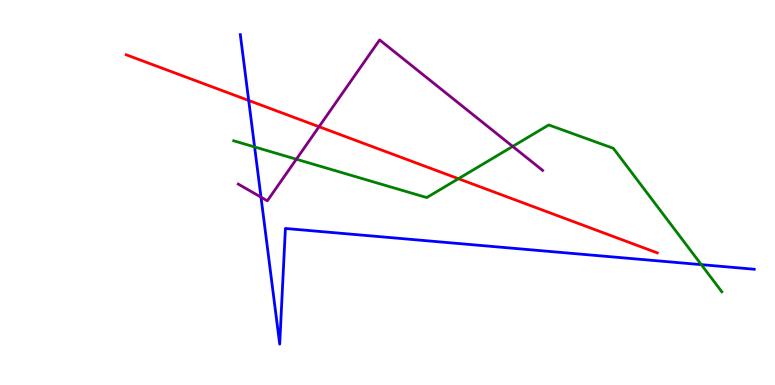[{'lines': ['blue', 'red'], 'intersections': [{'x': 3.21, 'y': 7.39}]}, {'lines': ['green', 'red'], 'intersections': [{'x': 5.92, 'y': 5.36}]}, {'lines': ['purple', 'red'], 'intersections': [{'x': 4.12, 'y': 6.71}]}, {'lines': ['blue', 'green'], 'intersections': [{'x': 3.29, 'y': 6.18}, {'x': 9.05, 'y': 3.13}]}, {'lines': ['blue', 'purple'], 'intersections': [{'x': 3.37, 'y': 4.88}]}, {'lines': ['green', 'purple'], 'intersections': [{'x': 3.82, 'y': 5.86}, {'x': 6.62, 'y': 6.2}]}]